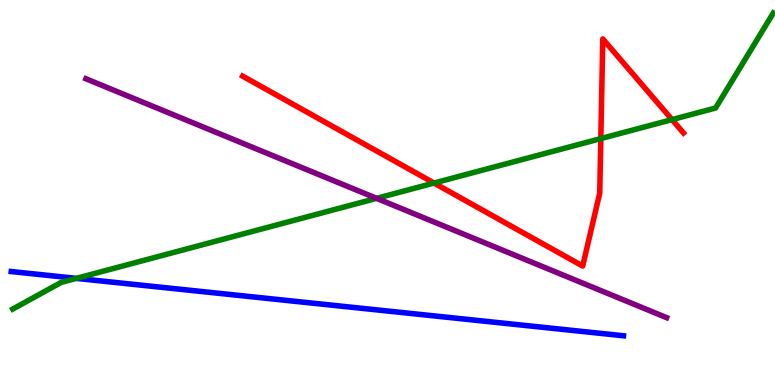[{'lines': ['blue', 'red'], 'intersections': []}, {'lines': ['green', 'red'], 'intersections': [{'x': 5.6, 'y': 5.25}, {'x': 7.75, 'y': 6.4}, {'x': 8.67, 'y': 6.89}]}, {'lines': ['purple', 'red'], 'intersections': []}, {'lines': ['blue', 'green'], 'intersections': [{'x': 0.985, 'y': 2.77}]}, {'lines': ['blue', 'purple'], 'intersections': []}, {'lines': ['green', 'purple'], 'intersections': [{'x': 4.86, 'y': 4.85}]}]